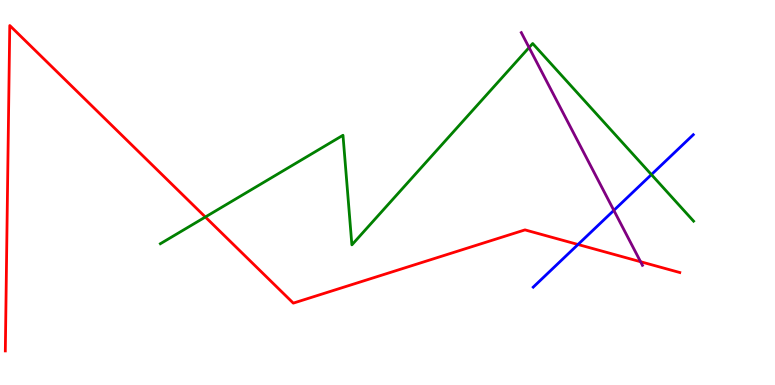[{'lines': ['blue', 'red'], 'intersections': [{'x': 7.46, 'y': 3.65}]}, {'lines': ['green', 'red'], 'intersections': [{'x': 2.65, 'y': 4.36}]}, {'lines': ['purple', 'red'], 'intersections': [{'x': 8.27, 'y': 3.2}]}, {'lines': ['blue', 'green'], 'intersections': [{'x': 8.41, 'y': 5.47}]}, {'lines': ['blue', 'purple'], 'intersections': [{'x': 7.92, 'y': 4.54}]}, {'lines': ['green', 'purple'], 'intersections': [{'x': 6.83, 'y': 8.77}]}]